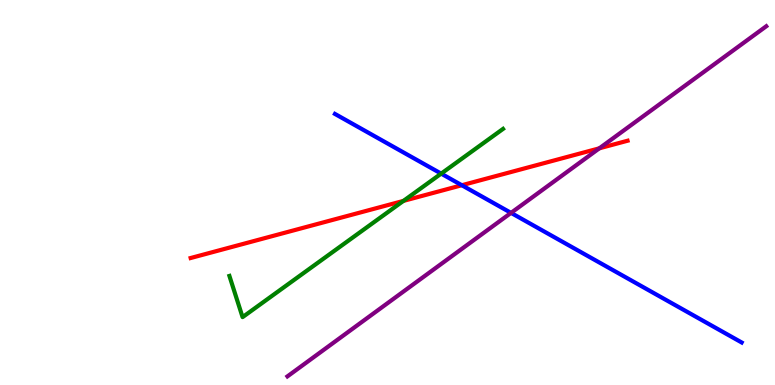[{'lines': ['blue', 'red'], 'intersections': [{'x': 5.96, 'y': 5.19}]}, {'lines': ['green', 'red'], 'intersections': [{'x': 5.21, 'y': 4.78}]}, {'lines': ['purple', 'red'], 'intersections': [{'x': 7.73, 'y': 6.15}]}, {'lines': ['blue', 'green'], 'intersections': [{'x': 5.69, 'y': 5.49}]}, {'lines': ['blue', 'purple'], 'intersections': [{'x': 6.59, 'y': 4.47}]}, {'lines': ['green', 'purple'], 'intersections': []}]